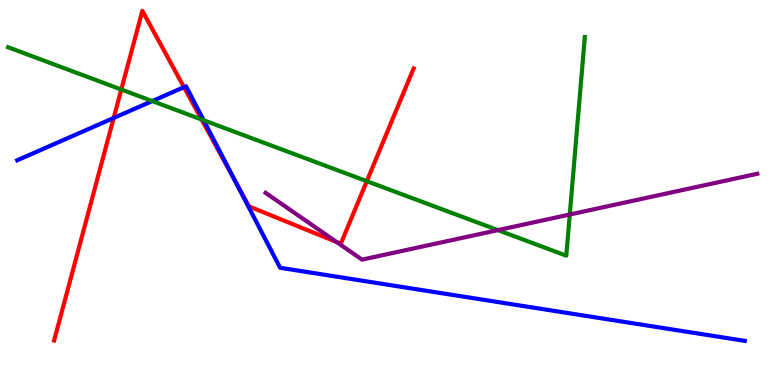[{'lines': ['blue', 'red'], 'intersections': [{'x': 1.47, 'y': 6.94}, {'x': 2.37, 'y': 7.74}, {'x': 3.03, 'y': 5.3}]}, {'lines': ['green', 'red'], 'intersections': [{'x': 1.57, 'y': 7.67}, {'x': 2.6, 'y': 6.9}, {'x': 4.73, 'y': 5.29}]}, {'lines': ['purple', 'red'], 'intersections': [{'x': 4.34, 'y': 3.71}]}, {'lines': ['blue', 'green'], 'intersections': [{'x': 1.96, 'y': 7.37}, {'x': 2.63, 'y': 6.88}]}, {'lines': ['blue', 'purple'], 'intersections': []}, {'lines': ['green', 'purple'], 'intersections': [{'x': 6.42, 'y': 4.02}, {'x': 7.35, 'y': 4.43}]}]